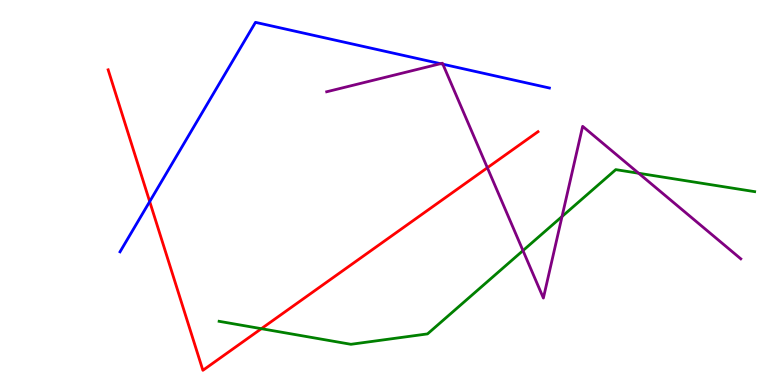[{'lines': ['blue', 'red'], 'intersections': [{'x': 1.93, 'y': 4.76}]}, {'lines': ['green', 'red'], 'intersections': [{'x': 3.37, 'y': 1.46}]}, {'lines': ['purple', 'red'], 'intersections': [{'x': 6.29, 'y': 5.64}]}, {'lines': ['blue', 'green'], 'intersections': []}, {'lines': ['blue', 'purple'], 'intersections': [{'x': 5.68, 'y': 8.35}, {'x': 5.71, 'y': 8.33}]}, {'lines': ['green', 'purple'], 'intersections': [{'x': 6.75, 'y': 3.49}, {'x': 7.25, 'y': 4.38}, {'x': 8.24, 'y': 5.5}]}]